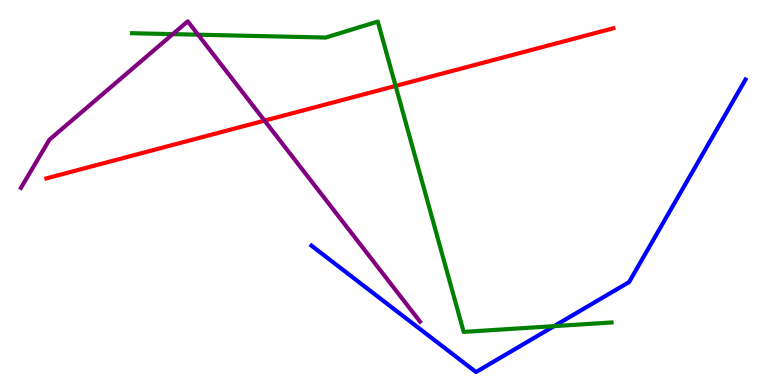[{'lines': ['blue', 'red'], 'intersections': []}, {'lines': ['green', 'red'], 'intersections': [{'x': 5.1, 'y': 7.77}]}, {'lines': ['purple', 'red'], 'intersections': [{'x': 3.41, 'y': 6.87}]}, {'lines': ['blue', 'green'], 'intersections': [{'x': 7.15, 'y': 1.53}]}, {'lines': ['blue', 'purple'], 'intersections': []}, {'lines': ['green', 'purple'], 'intersections': [{'x': 2.23, 'y': 9.11}, {'x': 2.56, 'y': 9.1}]}]